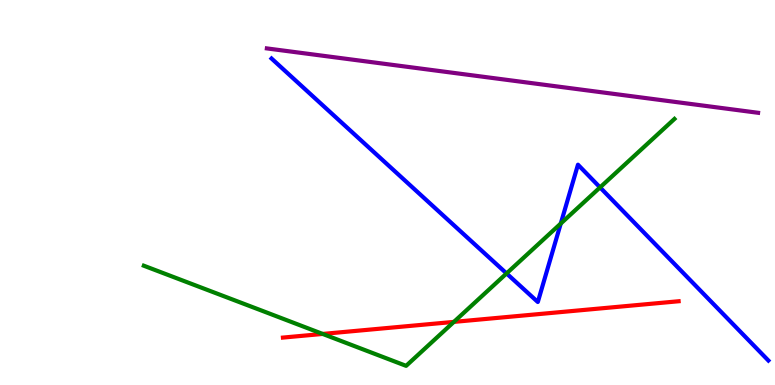[{'lines': ['blue', 'red'], 'intersections': []}, {'lines': ['green', 'red'], 'intersections': [{'x': 4.16, 'y': 1.33}, {'x': 5.86, 'y': 1.64}]}, {'lines': ['purple', 'red'], 'intersections': []}, {'lines': ['blue', 'green'], 'intersections': [{'x': 6.54, 'y': 2.9}, {'x': 7.24, 'y': 4.19}, {'x': 7.74, 'y': 5.13}]}, {'lines': ['blue', 'purple'], 'intersections': []}, {'lines': ['green', 'purple'], 'intersections': []}]